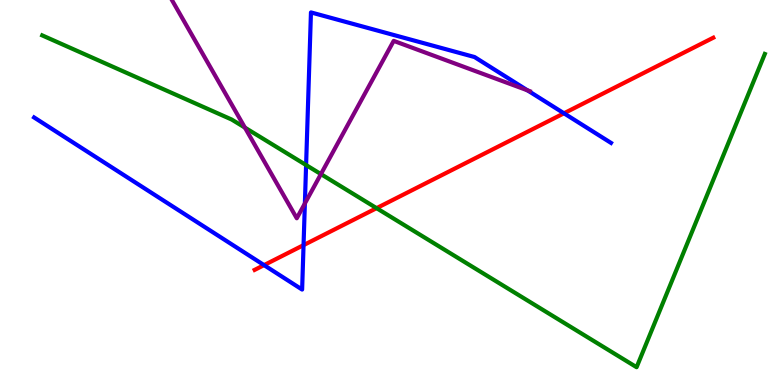[{'lines': ['blue', 'red'], 'intersections': [{'x': 3.41, 'y': 3.11}, {'x': 3.92, 'y': 3.63}, {'x': 7.28, 'y': 7.06}]}, {'lines': ['green', 'red'], 'intersections': [{'x': 4.86, 'y': 4.59}]}, {'lines': ['purple', 'red'], 'intersections': []}, {'lines': ['blue', 'green'], 'intersections': [{'x': 3.95, 'y': 5.71}]}, {'lines': ['blue', 'purple'], 'intersections': [{'x': 3.93, 'y': 4.72}, {'x': 6.81, 'y': 7.65}]}, {'lines': ['green', 'purple'], 'intersections': [{'x': 3.16, 'y': 6.69}, {'x': 4.14, 'y': 5.48}]}]